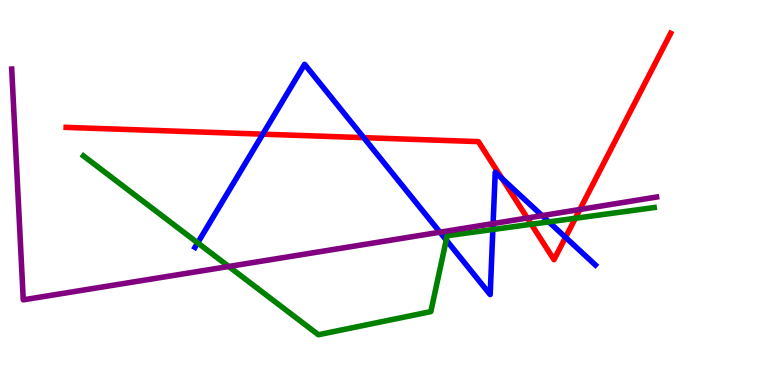[{'lines': ['blue', 'red'], 'intersections': [{'x': 3.39, 'y': 6.52}, {'x': 4.69, 'y': 6.42}, {'x': 6.48, 'y': 5.36}, {'x': 7.3, 'y': 3.84}]}, {'lines': ['green', 'red'], 'intersections': [{'x': 6.86, 'y': 4.18}, {'x': 7.42, 'y': 4.33}]}, {'lines': ['purple', 'red'], 'intersections': [{'x': 6.8, 'y': 4.34}, {'x': 7.48, 'y': 4.56}]}, {'lines': ['blue', 'green'], 'intersections': [{'x': 2.55, 'y': 3.69}, {'x': 5.76, 'y': 3.77}, {'x': 6.36, 'y': 4.04}, {'x': 7.08, 'y': 4.24}]}, {'lines': ['blue', 'purple'], 'intersections': [{'x': 5.68, 'y': 3.97}, {'x': 6.36, 'y': 4.19}, {'x': 6.99, 'y': 4.4}]}, {'lines': ['green', 'purple'], 'intersections': [{'x': 2.95, 'y': 3.08}]}]